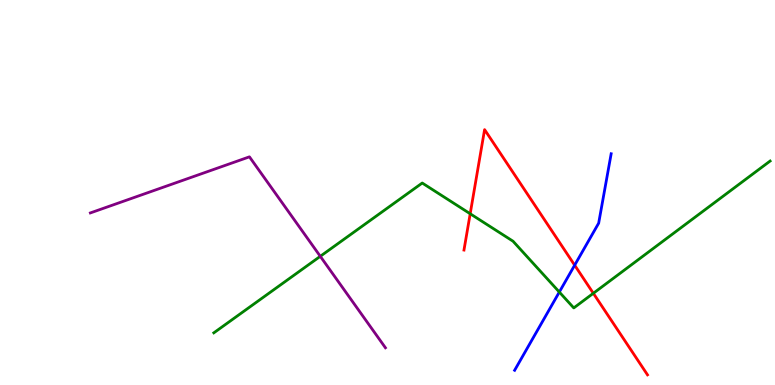[{'lines': ['blue', 'red'], 'intersections': [{'x': 7.41, 'y': 3.11}]}, {'lines': ['green', 'red'], 'intersections': [{'x': 6.07, 'y': 4.45}, {'x': 7.66, 'y': 2.38}]}, {'lines': ['purple', 'red'], 'intersections': []}, {'lines': ['blue', 'green'], 'intersections': [{'x': 7.22, 'y': 2.41}]}, {'lines': ['blue', 'purple'], 'intersections': []}, {'lines': ['green', 'purple'], 'intersections': [{'x': 4.13, 'y': 3.34}]}]